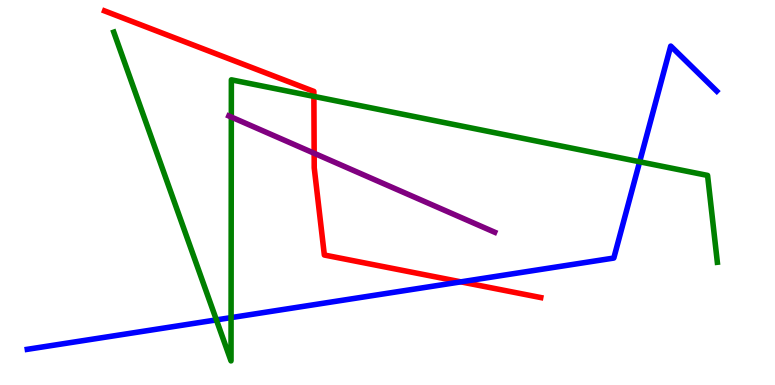[{'lines': ['blue', 'red'], 'intersections': [{'x': 5.95, 'y': 2.68}]}, {'lines': ['green', 'red'], 'intersections': [{'x': 4.05, 'y': 7.5}]}, {'lines': ['purple', 'red'], 'intersections': [{'x': 4.05, 'y': 6.02}]}, {'lines': ['blue', 'green'], 'intersections': [{'x': 2.79, 'y': 1.69}, {'x': 2.98, 'y': 1.75}, {'x': 8.25, 'y': 5.8}]}, {'lines': ['blue', 'purple'], 'intersections': []}, {'lines': ['green', 'purple'], 'intersections': [{'x': 2.98, 'y': 6.96}]}]